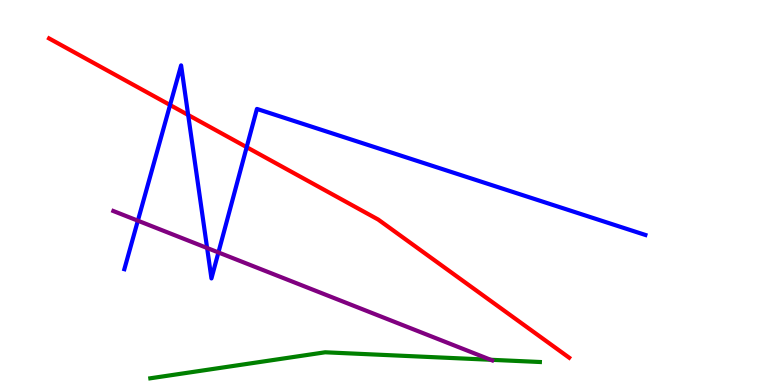[{'lines': ['blue', 'red'], 'intersections': [{'x': 2.19, 'y': 7.27}, {'x': 2.43, 'y': 7.01}, {'x': 3.18, 'y': 6.18}]}, {'lines': ['green', 'red'], 'intersections': []}, {'lines': ['purple', 'red'], 'intersections': []}, {'lines': ['blue', 'green'], 'intersections': []}, {'lines': ['blue', 'purple'], 'intersections': [{'x': 1.78, 'y': 4.27}, {'x': 2.67, 'y': 3.56}, {'x': 2.82, 'y': 3.44}]}, {'lines': ['green', 'purple'], 'intersections': [{'x': 6.33, 'y': 0.655}]}]